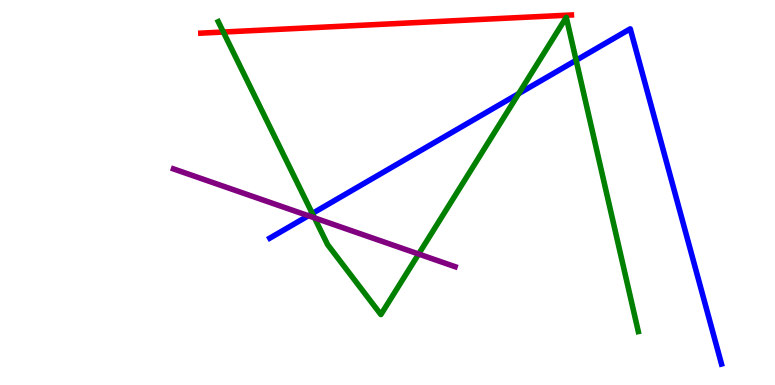[{'lines': ['blue', 'red'], 'intersections': []}, {'lines': ['green', 'red'], 'intersections': [{'x': 2.88, 'y': 9.17}]}, {'lines': ['purple', 'red'], 'intersections': []}, {'lines': ['blue', 'green'], 'intersections': [{'x': 4.03, 'y': 4.46}, {'x': 6.69, 'y': 7.57}, {'x': 7.43, 'y': 8.43}]}, {'lines': ['blue', 'purple'], 'intersections': [{'x': 3.98, 'y': 4.4}]}, {'lines': ['green', 'purple'], 'intersections': [{'x': 4.06, 'y': 4.34}, {'x': 5.4, 'y': 3.4}]}]